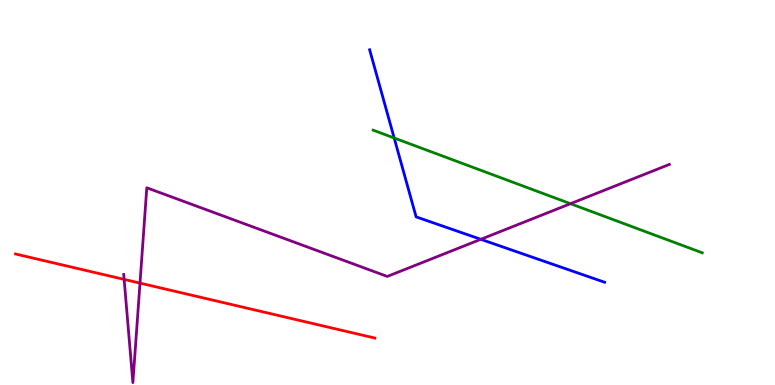[{'lines': ['blue', 'red'], 'intersections': []}, {'lines': ['green', 'red'], 'intersections': []}, {'lines': ['purple', 'red'], 'intersections': [{'x': 1.6, 'y': 2.74}, {'x': 1.81, 'y': 2.65}]}, {'lines': ['blue', 'green'], 'intersections': [{'x': 5.09, 'y': 6.42}]}, {'lines': ['blue', 'purple'], 'intersections': [{'x': 6.2, 'y': 3.78}]}, {'lines': ['green', 'purple'], 'intersections': [{'x': 7.36, 'y': 4.71}]}]